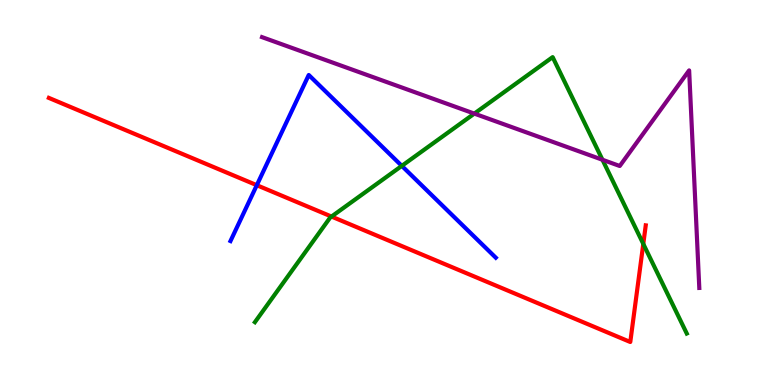[{'lines': ['blue', 'red'], 'intersections': [{'x': 3.31, 'y': 5.19}]}, {'lines': ['green', 'red'], 'intersections': [{'x': 4.28, 'y': 4.38}, {'x': 8.3, 'y': 3.67}]}, {'lines': ['purple', 'red'], 'intersections': []}, {'lines': ['blue', 'green'], 'intersections': [{'x': 5.18, 'y': 5.69}]}, {'lines': ['blue', 'purple'], 'intersections': []}, {'lines': ['green', 'purple'], 'intersections': [{'x': 6.12, 'y': 7.05}, {'x': 7.77, 'y': 5.85}]}]